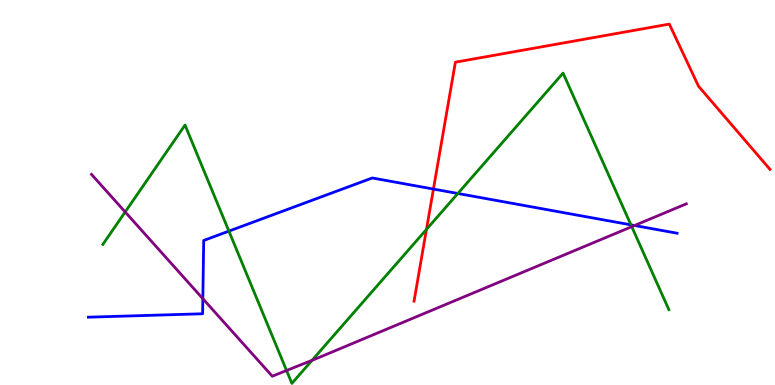[{'lines': ['blue', 'red'], 'intersections': [{'x': 5.59, 'y': 5.09}]}, {'lines': ['green', 'red'], 'intersections': [{'x': 5.5, 'y': 4.04}]}, {'lines': ['purple', 'red'], 'intersections': []}, {'lines': ['blue', 'green'], 'intersections': [{'x': 2.95, 'y': 4.0}, {'x': 5.91, 'y': 4.97}, {'x': 8.14, 'y': 4.16}]}, {'lines': ['blue', 'purple'], 'intersections': [{'x': 2.62, 'y': 2.24}, {'x': 8.19, 'y': 4.14}]}, {'lines': ['green', 'purple'], 'intersections': [{'x': 1.62, 'y': 4.49}, {'x': 3.7, 'y': 0.376}, {'x': 4.03, 'y': 0.641}, {'x': 8.15, 'y': 4.11}]}]